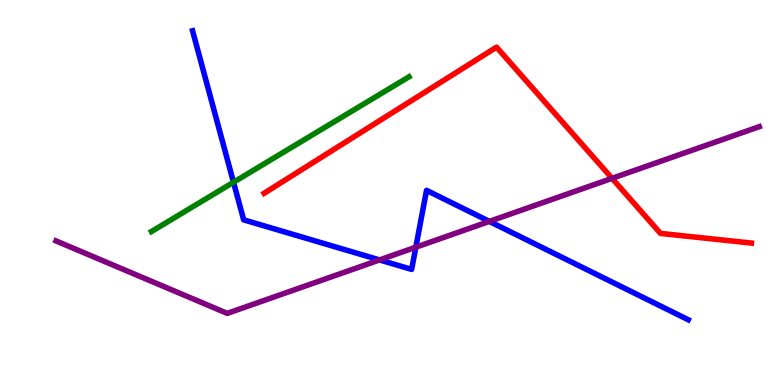[{'lines': ['blue', 'red'], 'intersections': []}, {'lines': ['green', 'red'], 'intersections': []}, {'lines': ['purple', 'red'], 'intersections': [{'x': 7.9, 'y': 5.37}]}, {'lines': ['blue', 'green'], 'intersections': [{'x': 3.01, 'y': 5.27}]}, {'lines': ['blue', 'purple'], 'intersections': [{'x': 4.9, 'y': 3.25}, {'x': 5.37, 'y': 3.58}, {'x': 6.31, 'y': 4.25}]}, {'lines': ['green', 'purple'], 'intersections': []}]